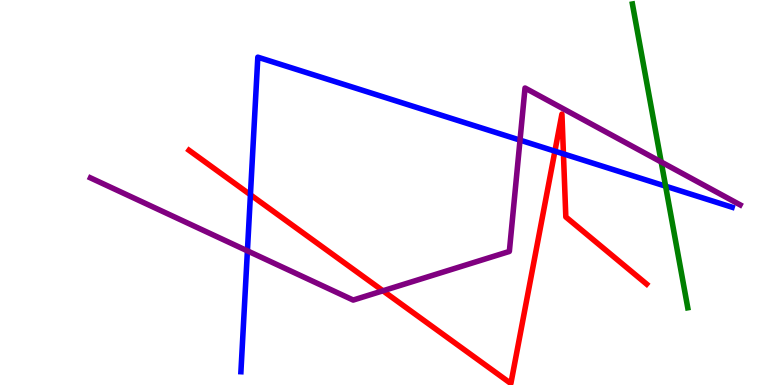[{'lines': ['blue', 'red'], 'intersections': [{'x': 3.23, 'y': 4.94}, {'x': 7.16, 'y': 6.07}, {'x': 7.27, 'y': 6.0}]}, {'lines': ['green', 'red'], 'intersections': []}, {'lines': ['purple', 'red'], 'intersections': [{'x': 4.94, 'y': 2.45}]}, {'lines': ['blue', 'green'], 'intersections': [{'x': 8.59, 'y': 5.16}]}, {'lines': ['blue', 'purple'], 'intersections': [{'x': 3.19, 'y': 3.48}, {'x': 6.71, 'y': 6.36}]}, {'lines': ['green', 'purple'], 'intersections': [{'x': 8.53, 'y': 5.79}]}]